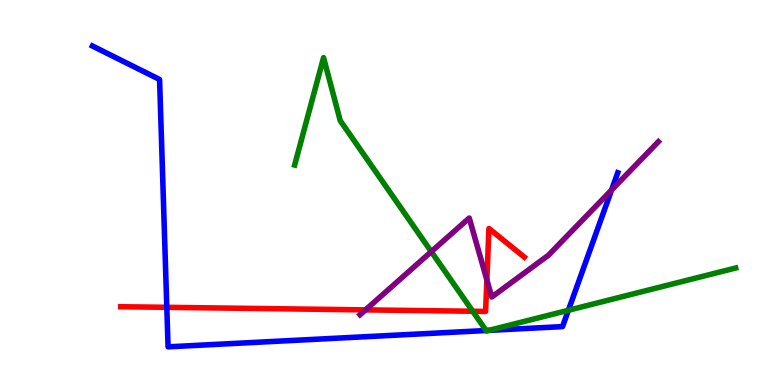[{'lines': ['blue', 'red'], 'intersections': [{'x': 2.15, 'y': 2.02}]}, {'lines': ['green', 'red'], 'intersections': [{'x': 6.1, 'y': 1.92}]}, {'lines': ['purple', 'red'], 'intersections': [{'x': 4.72, 'y': 1.95}, {'x': 6.28, 'y': 2.73}]}, {'lines': ['blue', 'green'], 'intersections': [{'x': 6.27, 'y': 1.41}, {'x': 6.31, 'y': 1.42}, {'x': 7.33, 'y': 1.94}]}, {'lines': ['blue', 'purple'], 'intersections': [{'x': 7.89, 'y': 5.06}]}, {'lines': ['green', 'purple'], 'intersections': [{'x': 5.56, 'y': 3.46}]}]